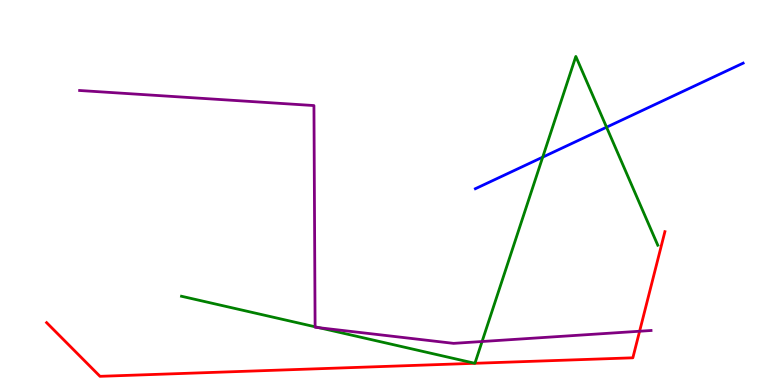[{'lines': ['blue', 'red'], 'intersections': []}, {'lines': ['green', 'red'], 'intersections': [{'x': 6.13, 'y': 0.564}, {'x': 6.13, 'y': 0.564}]}, {'lines': ['purple', 'red'], 'intersections': [{'x': 8.25, 'y': 1.4}]}, {'lines': ['blue', 'green'], 'intersections': [{'x': 7.0, 'y': 5.92}, {'x': 7.83, 'y': 6.7}]}, {'lines': ['blue', 'purple'], 'intersections': []}, {'lines': ['green', 'purple'], 'intersections': [{'x': 4.07, 'y': 1.51}, {'x': 4.12, 'y': 1.49}, {'x': 6.22, 'y': 1.13}]}]